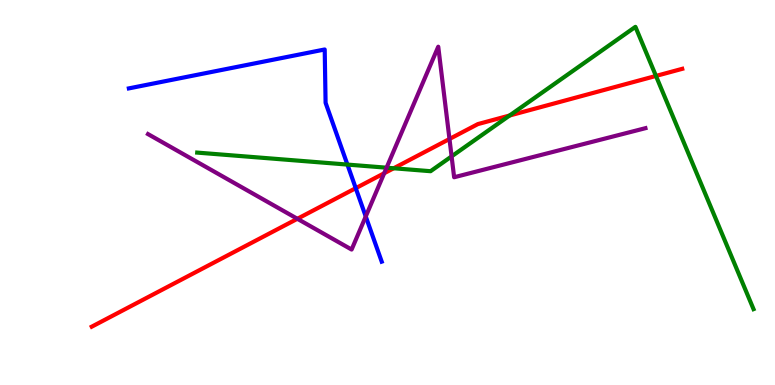[{'lines': ['blue', 'red'], 'intersections': [{'x': 4.59, 'y': 5.11}]}, {'lines': ['green', 'red'], 'intersections': [{'x': 5.08, 'y': 5.63}, {'x': 6.58, 'y': 7.0}, {'x': 8.46, 'y': 8.03}]}, {'lines': ['purple', 'red'], 'intersections': [{'x': 3.84, 'y': 4.32}, {'x': 4.96, 'y': 5.5}, {'x': 5.8, 'y': 6.39}]}, {'lines': ['blue', 'green'], 'intersections': [{'x': 4.48, 'y': 5.73}]}, {'lines': ['blue', 'purple'], 'intersections': [{'x': 4.72, 'y': 4.38}]}, {'lines': ['green', 'purple'], 'intersections': [{'x': 4.99, 'y': 5.64}, {'x': 5.83, 'y': 5.94}]}]